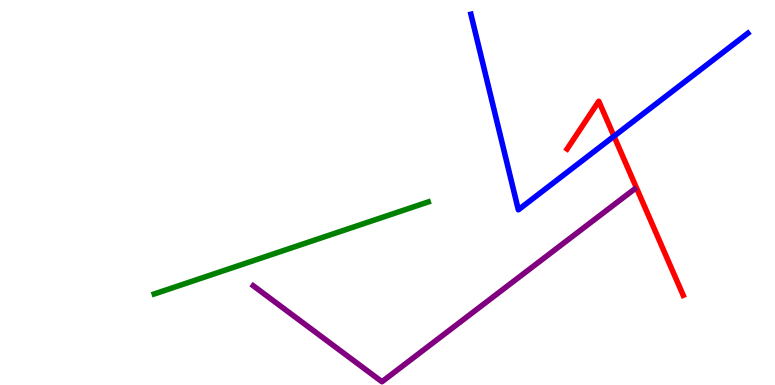[{'lines': ['blue', 'red'], 'intersections': [{'x': 7.92, 'y': 6.46}]}, {'lines': ['green', 'red'], 'intersections': []}, {'lines': ['purple', 'red'], 'intersections': []}, {'lines': ['blue', 'green'], 'intersections': []}, {'lines': ['blue', 'purple'], 'intersections': []}, {'lines': ['green', 'purple'], 'intersections': []}]